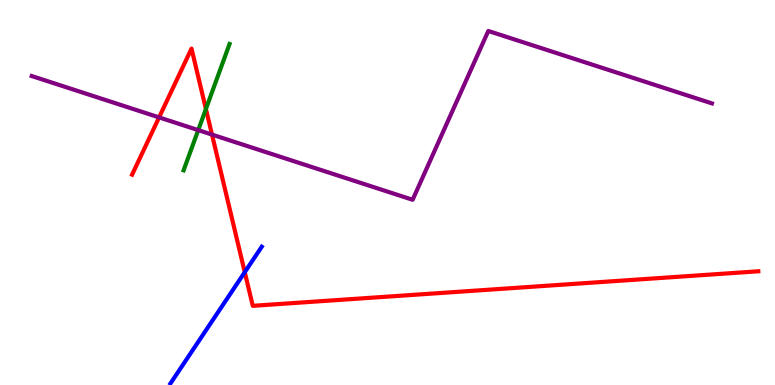[{'lines': ['blue', 'red'], 'intersections': [{'x': 3.16, 'y': 2.93}]}, {'lines': ['green', 'red'], 'intersections': [{'x': 2.66, 'y': 7.17}]}, {'lines': ['purple', 'red'], 'intersections': [{'x': 2.05, 'y': 6.95}, {'x': 2.74, 'y': 6.5}]}, {'lines': ['blue', 'green'], 'intersections': []}, {'lines': ['blue', 'purple'], 'intersections': []}, {'lines': ['green', 'purple'], 'intersections': [{'x': 2.56, 'y': 6.62}]}]